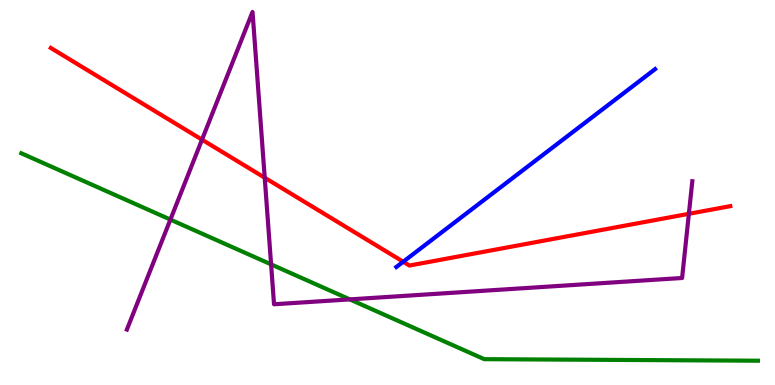[{'lines': ['blue', 'red'], 'intersections': [{'x': 5.2, 'y': 3.2}]}, {'lines': ['green', 'red'], 'intersections': []}, {'lines': ['purple', 'red'], 'intersections': [{'x': 2.61, 'y': 6.37}, {'x': 3.42, 'y': 5.38}, {'x': 8.89, 'y': 4.45}]}, {'lines': ['blue', 'green'], 'intersections': []}, {'lines': ['blue', 'purple'], 'intersections': []}, {'lines': ['green', 'purple'], 'intersections': [{'x': 2.2, 'y': 4.3}, {'x': 3.5, 'y': 3.13}, {'x': 4.51, 'y': 2.22}]}]